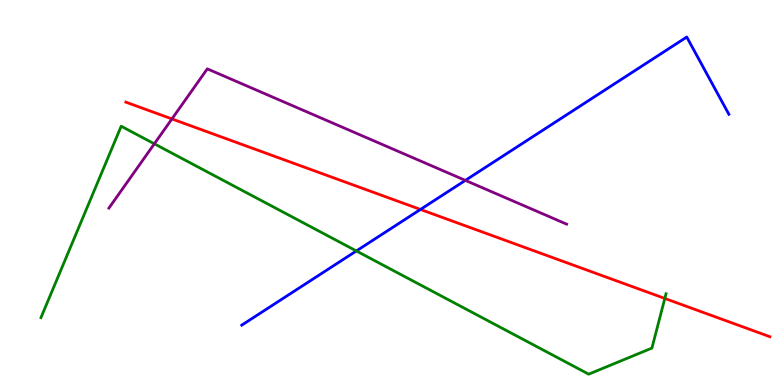[{'lines': ['blue', 'red'], 'intersections': [{'x': 5.43, 'y': 4.56}]}, {'lines': ['green', 'red'], 'intersections': [{'x': 8.58, 'y': 2.25}]}, {'lines': ['purple', 'red'], 'intersections': [{'x': 2.22, 'y': 6.91}]}, {'lines': ['blue', 'green'], 'intersections': [{'x': 4.6, 'y': 3.48}]}, {'lines': ['blue', 'purple'], 'intersections': [{'x': 6.0, 'y': 5.31}]}, {'lines': ['green', 'purple'], 'intersections': [{'x': 1.99, 'y': 6.26}]}]